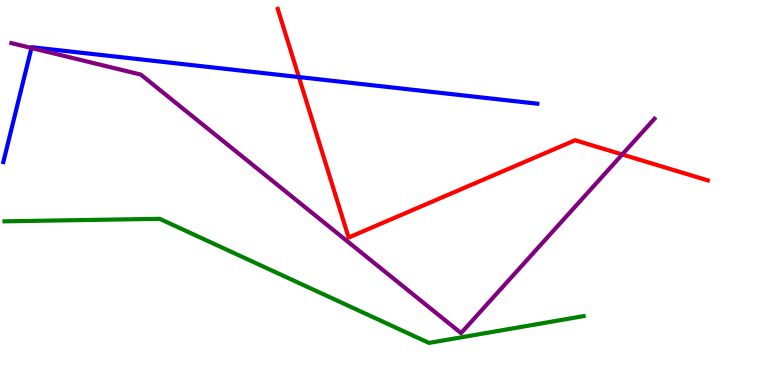[{'lines': ['blue', 'red'], 'intersections': [{'x': 3.86, 'y': 8.0}]}, {'lines': ['green', 'red'], 'intersections': []}, {'lines': ['purple', 'red'], 'intersections': [{'x': 8.03, 'y': 5.99}]}, {'lines': ['blue', 'green'], 'intersections': []}, {'lines': ['blue', 'purple'], 'intersections': [{'x': 0.406, 'y': 8.75}]}, {'lines': ['green', 'purple'], 'intersections': []}]